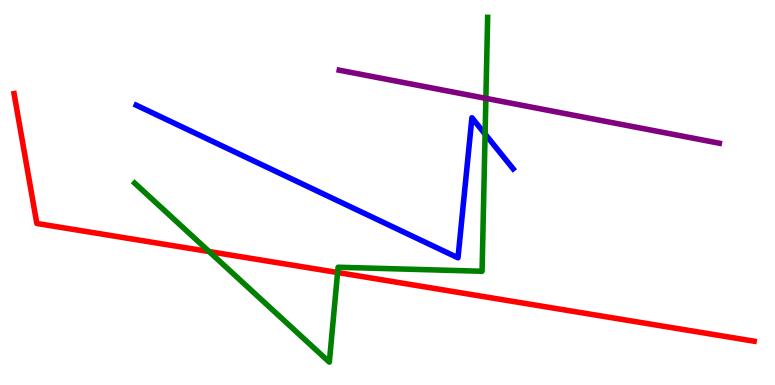[{'lines': ['blue', 'red'], 'intersections': []}, {'lines': ['green', 'red'], 'intersections': [{'x': 2.7, 'y': 3.47}, {'x': 4.36, 'y': 2.92}]}, {'lines': ['purple', 'red'], 'intersections': []}, {'lines': ['blue', 'green'], 'intersections': [{'x': 6.26, 'y': 6.52}]}, {'lines': ['blue', 'purple'], 'intersections': []}, {'lines': ['green', 'purple'], 'intersections': [{'x': 6.27, 'y': 7.45}]}]